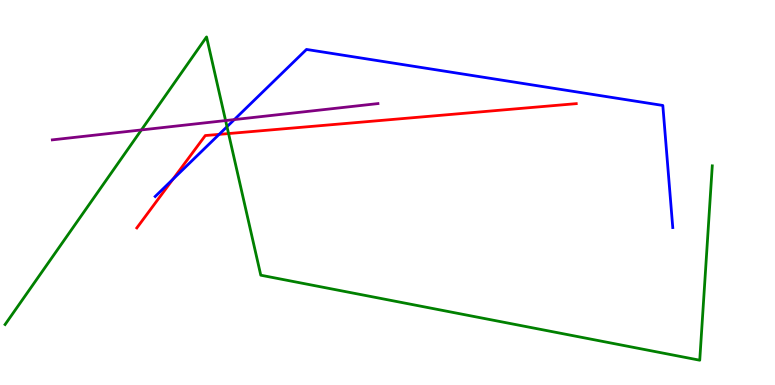[{'lines': ['blue', 'red'], 'intersections': [{'x': 2.23, 'y': 5.34}, {'x': 2.83, 'y': 6.51}]}, {'lines': ['green', 'red'], 'intersections': [{'x': 2.95, 'y': 6.53}]}, {'lines': ['purple', 'red'], 'intersections': []}, {'lines': ['blue', 'green'], 'intersections': [{'x': 2.93, 'y': 6.71}]}, {'lines': ['blue', 'purple'], 'intersections': [{'x': 3.02, 'y': 6.89}]}, {'lines': ['green', 'purple'], 'intersections': [{'x': 1.82, 'y': 6.63}, {'x': 2.91, 'y': 6.87}]}]